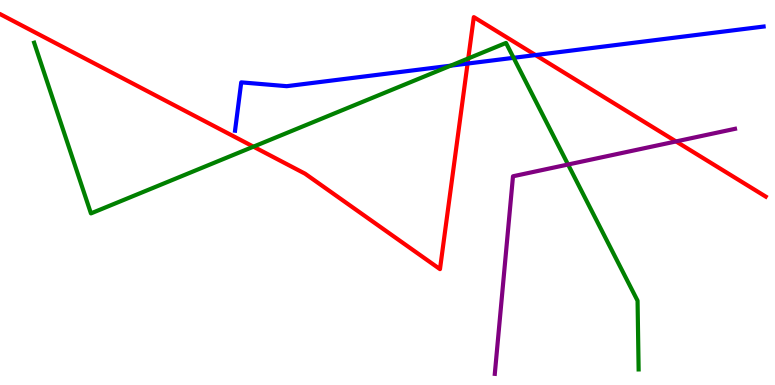[{'lines': ['blue', 'red'], 'intersections': [{'x': 6.03, 'y': 8.35}, {'x': 6.91, 'y': 8.57}]}, {'lines': ['green', 'red'], 'intersections': [{'x': 3.27, 'y': 6.19}, {'x': 6.04, 'y': 8.48}]}, {'lines': ['purple', 'red'], 'intersections': [{'x': 8.72, 'y': 6.33}]}, {'lines': ['blue', 'green'], 'intersections': [{'x': 5.81, 'y': 8.29}, {'x': 6.63, 'y': 8.5}]}, {'lines': ['blue', 'purple'], 'intersections': []}, {'lines': ['green', 'purple'], 'intersections': [{'x': 7.33, 'y': 5.73}]}]